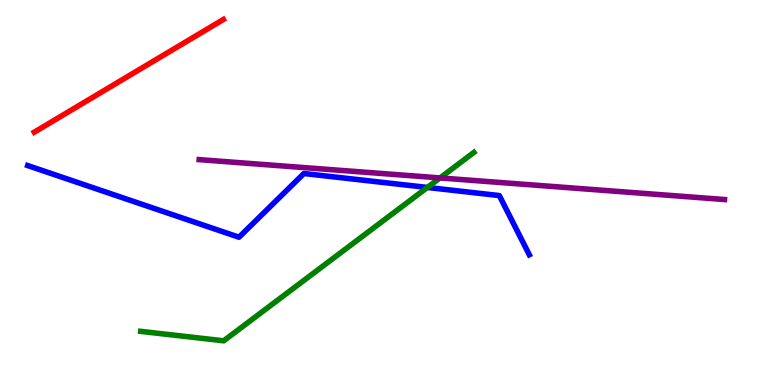[{'lines': ['blue', 'red'], 'intersections': []}, {'lines': ['green', 'red'], 'intersections': []}, {'lines': ['purple', 'red'], 'intersections': []}, {'lines': ['blue', 'green'], 'intersections': [{'x': 5.51, 'y': 5.13}]}, {'lines': ['blue', 'purple'], 'intersections': []}, {'lines': ['green', 'purple'], 'intersections': [{'x': 5.68, 'y': 5.38}]}]